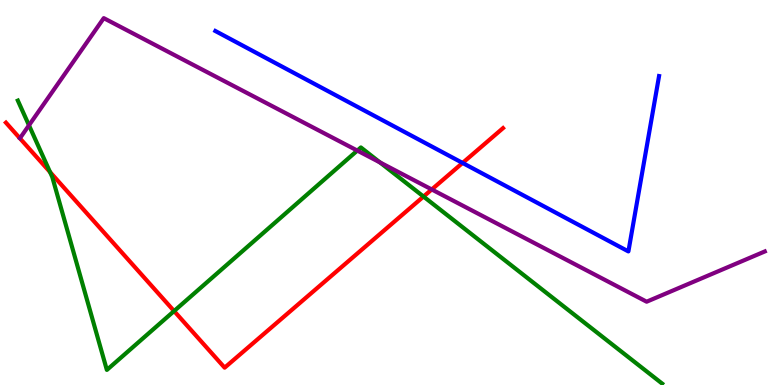[{'lines': ['blue', 'red'], 'intersections': [{'x': 5.97, 'y': 5.77}]}, {'lines': ['green', 'red'], 'intersections': [{'x': 0.646, 'y': 5.53}, {'x': 2.25, 'y': 1.92}, {'x': 5.46, 'y': 4.89}]}, {'lines': ['purple', 'red'], 'intersections': [{'x': 5.57, 'y': 5.08}]}, {'lines': ['blue', 'green'], 'intersections': []}, {'lines': ['blue', 'purple'], 'intersections': []}, {'lines': ['green', 'purple'], 'intersections': [{'x': 0.374, 'y': 6.75}, {'x': 4.61, 'y': 6.09}, {'x': 4.9, 'y': 5.78}]}]